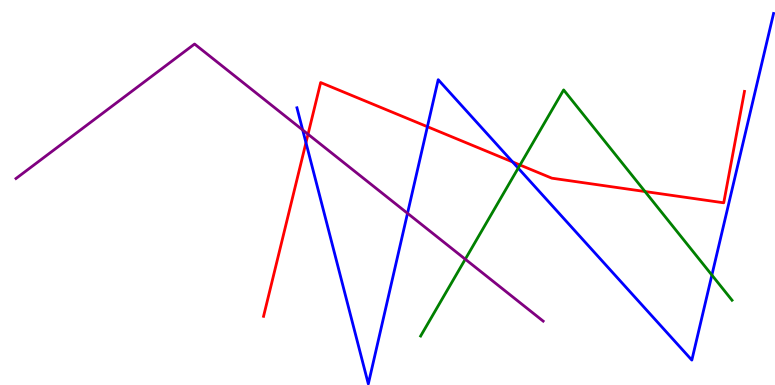[{'lines': ['blue', 'red'], 'intersections': [{'x': 3.95, 'y': 6.29}, {'x': 5.51, 'y': 6.71}, {'x': 6.61, 'y': 5.79}]}, {'lines': ['green', 'red'], 'intersections': [{'x': 6.71, 'y': 5.71}, {'x': 8.32, 'y': 5.03}]}, {'lines': ['purple', 'red'], 'intersections': [{'x': 3.97, 'y': 6.51}]}, {'lines': ['blue', 'green'], 'intersections': [{'x': 6.69, 'y': 5.63}, {'x': 9.19, 'y': 2.86}]}, {'lines': ['blue', 'purple'], 'intersections': [{'x': 3.91, 'y': 6.62}, {'x': 5.26, 'y': 4.46}]}, {'lines': ['green', 'purple'], 'intersections': [{'x': 6.0, 'y': 3.27}]}]